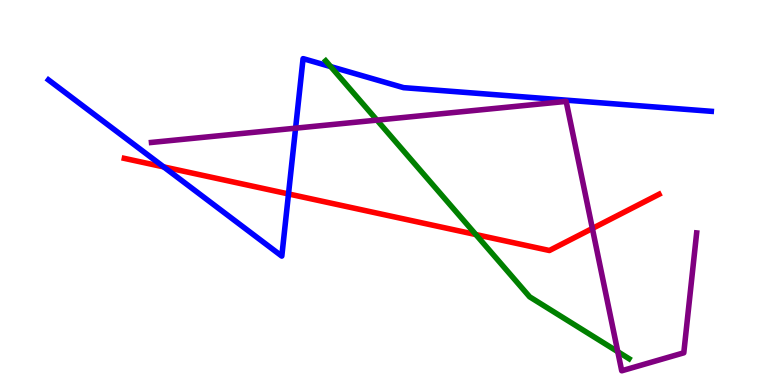[{'lines': ['blue', 'red'], 'intersections': [{'x': 2.11, 'y': 5.67}, {'x': 3.72, 'y': 4.96}]}, {'lines': ['green', 'red'], 'intersections': [{'x': 6.14, 'y': 3.91}]}, {'lines': ['purple', 'red'], 'intersections': [{'x': 7.64, 'y': 4.07}]}, {'lines': ['blue', 'green'], 'intersections': [{'x': 4.27, 'y': 8.27}]}, {'lines': ['blue', 'purple'], 'intersections': [{'x': 3.81, 'y': 6.67}]}, {'lines': ['green', 'purple'], 'intersections': [{'x': 4.86, 'y': 6.88}, {'x': 7.97, 'y': 0.865}]}]